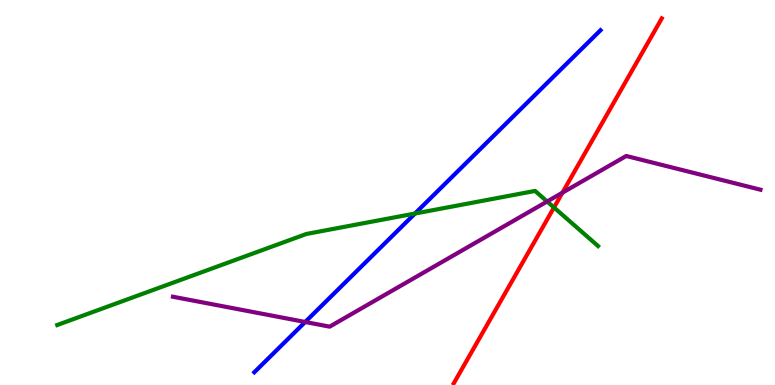[{'lines': ['blue', 'red'], 'intersections': []}, {'lines': ['green', 'red'], 'intersections': [{'x': 7.15, 'y': 4.61}]}, {'lines': ['purple', 'red'], 'intersections': [{'x': 7.26, 'y': 4.99}]}, {'lines': ['blue', 'green'], 'intersections': [{'x': 5.35, 'y': 4.45}]}, {'lines': ['blue', 'purple'], 'intersections': [{'x': 3.94, 'y': 1.64}]}, {'lines': ['green', 'purple'], 'intersections': [{'x': 7.06, 'y': 4.77}]}]